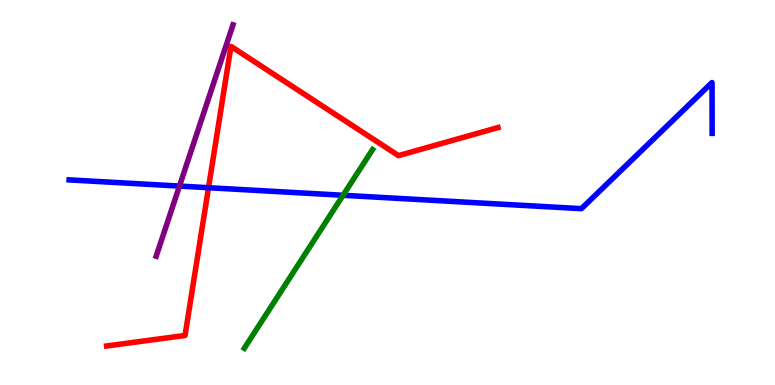[{'lines': ['blue', 'red'], 'intersections': [{'x': 2.69, 'y': 5.12}]}, {'lines': ['green', 'red'], 'intersections': []}, {'lines': ['purple', 'red'], 'intersections': []}, {'lines': ['blue', 'green'], 'intersections': [{'x': 4.43, 'y': 4.93}]}, {'lines': ['blue', 'purple'], 'intersections': [{'x': 2.32, 'y': 5.17}]}, {'lines': ['green', 'purple'], 'intersections': []}]